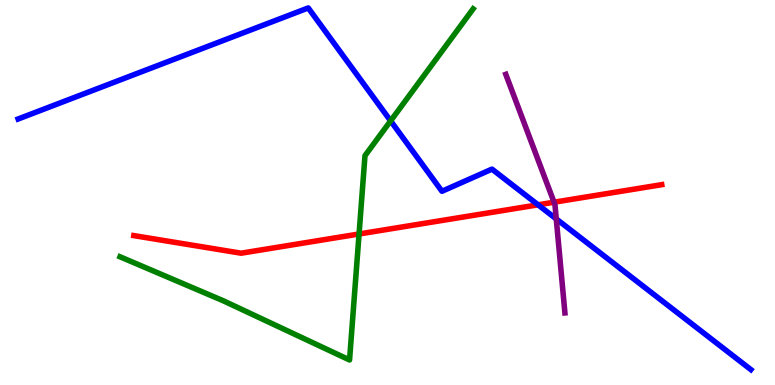[{'lines': ['blue', 'red'], 'intersections': [{'x': 6.94, 'y': 4.68}]}, {'lines': ['green', 'red'], 'intersections': [{'x': 4.63, 'y': 3.92}]}, {'lines': ['purple', 'red'], 'intersections': [{'x': 7.15, 'y': 4.75}]}, {'lines': ['blue', 'green'], 'intersections': [{'x': 5.04, 'y': 6.86}]}, {'lines': ['blue', 'purple'], 'intersections': [{'x': 7.18, 'y': 4.31}]}, {'lines': ['green', 'purple'], 'intersections': []}]